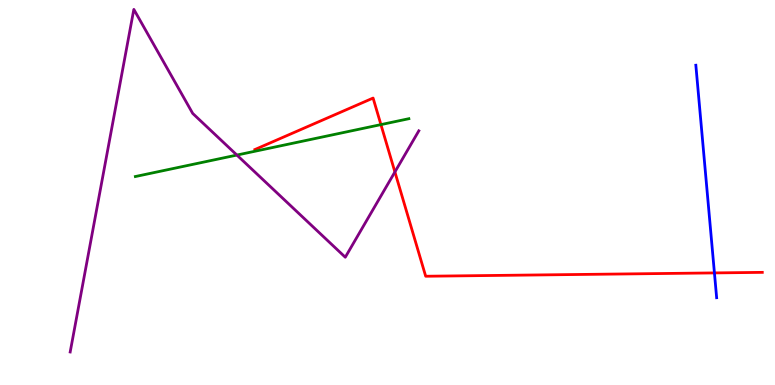[{'lines': ['blue', 'red'], 'intersections': [{'x': 9.22, 'y': 2.91}]}, {'lines': ['green', 'red'], 'intersections': [{'x': 4.92, 'y': 6.76}]}, {'lines': ['purple', 'red'], 'intersections': [{'x': 5.1, 'y': 5.53}]}, {'lines': ['blue', 'green'], 'intersections': []}, {'lines': ['blue', 'purple'], 'intersections': []}, {'lines': ['green', 'purple'], 'intersections': [{'x': 3.06, 'y': 5.97}]}]